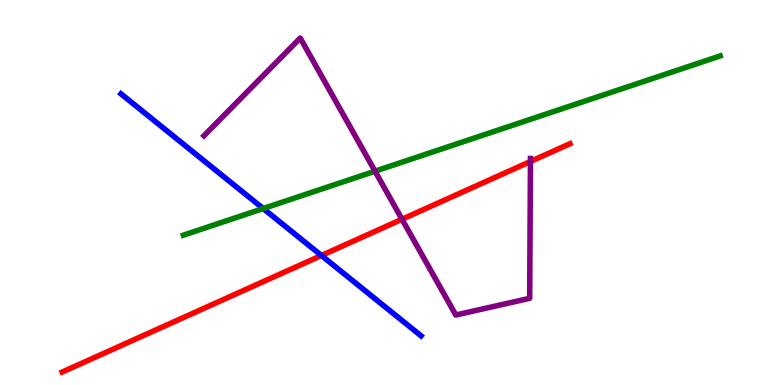[{'lines': ['blue', 'red'], 'intersections': [{'x': 4.15, 'y': 3.36}]}, {'lines': ['green', 'red'], 'intersections': []}, {'lines': ['purple', 'red'], 'intersections': [{'x': 5.19, 'y': 4.31}, {'x': 6.84, 'y': 5.81}]}, {'lines': ['blue', 'green'], 'intersections': [{'x': 3.4, 'y': 4.58}]}, {'lines': ['blue', 'purple'], 'intersections': []}, {'lines': ['green', 'purple'], 'intersections': [{'x': 4.84, 'y': 5.55}]}]